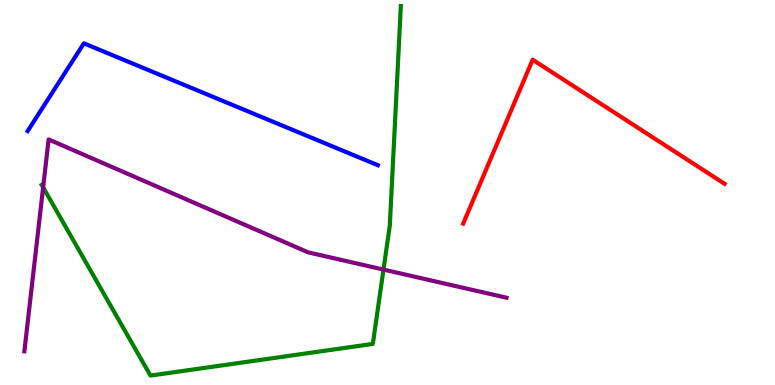[{'lines': ['blue', 'red'], 'intersections': []}, {'lines': ['green', 'red'], 'intersections': []}, {'lines': ['purple', 'red'], 'intersections': []}, {'lines': ['blue', 'green'], 'intersections': []}, {'lines': ['blue', 'purple'], 'intersections': []}, {'lines': ['green', 'purple'], 'intersections': [{'x': 0.557, 'y': 5.13}, {'x': 4.95, 'y': 3.0}]}]